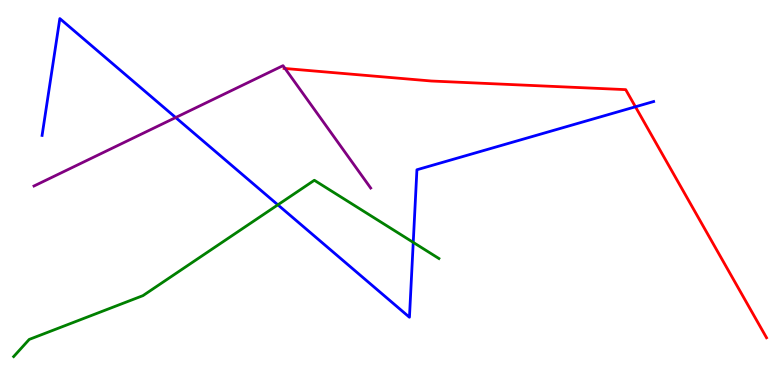[{'lines': ['blue', 'red'], 'intersections': [{'x': 8.2, 'y': 7.23}]}, {'lines': ['green', 'red'], 'intersections': []}, {'lines': ['purple', 'red'], 'intersections': [{'x': 3.68, 'y': 8.22}]}, {'lines': ['blue', 'green'], 'intersections': [{'x': 3.59, 'y': 4.68}, {'x': 5.33, 'y': 3.7}]}, {'lines': ['blue', 'purple'], 'intersections': [{'x': 2.27, 'y': 6.95}]}, {'lines': ['green', 'purple'], 'intersections': []}]